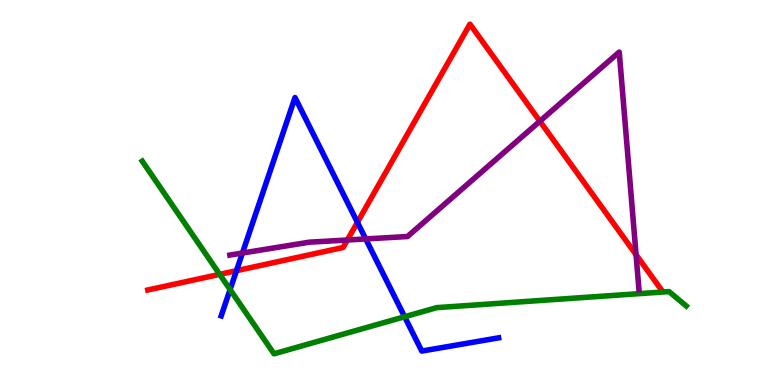[{'lines': ['blue', 'red'], 'intersections': [{'x': 3.05, 'y': 2.97}, {'x': 4.61, 'y': 4.23}]}, {'lines': ['green', 'red'], 'intersections': [{'x': 2.83, 'y': 2.87}]}, {'lines': ['purple', 'red'], 'intersections': [{'x': 4.48, 'y': 3.77}, {'x': 6.97, 'y': 6.85}, {'x': 8.21, 'y': 3.38}]}, {'lines': ['blue', 'green'], 'intersections': [{'x': 2.97, 'y': 2.48}, {'x': 5.22, 'y': 1.77}]}, {'lines': ['blue', 'purple'], 'intersections': [{'x': 3.13, 'y': 3.43}, {'x': 4.72, 'y': 3.79}]}, {'lines': ['green', 'purple'], 'intersections': []}]